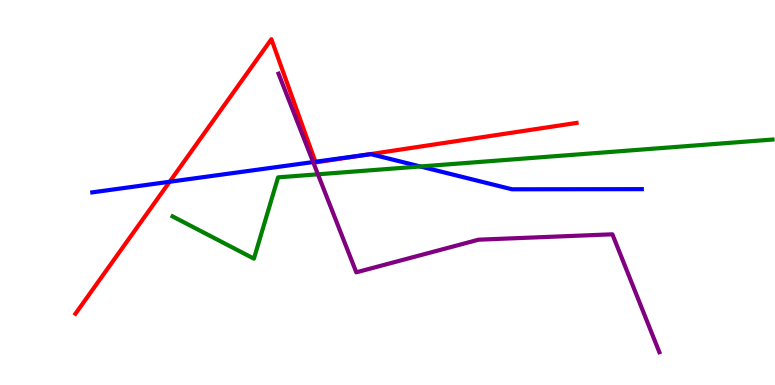[{'lines': ['blue', 'red'], 'intersections': [{'x': 2.19, 'y': 5.28}, {'x': 4.07, 'y': 5.8}, {'x': 4.69, 'y': 5.97}]}, {'lines': ['green', 'red'], 'intersections': []}, {'lines': ['purple', 'red'], 'intersections': []}, {'lines': ['blue', 'green'], 'intersections': [{'x': 5.42, 'y': 5.68}]}, {'lines': ['blue', 'purple'], 'intersections': [{'x': 4.04, 'y': 5.79}]}, {'lines': ['green', 'purple'], 'intersections': [{'x': 4.1, 'y': 5.47}]}]